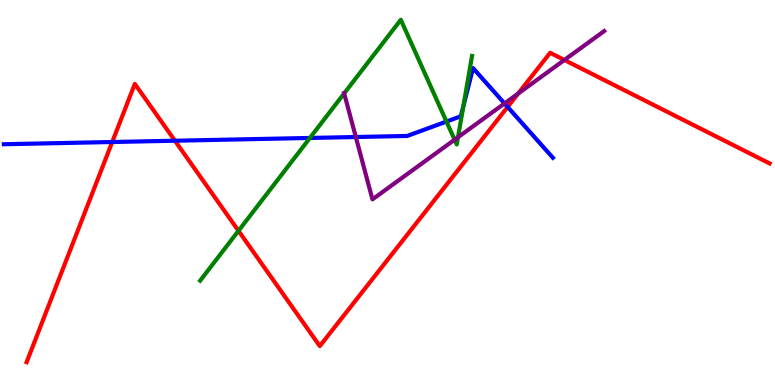[{'lines': ['blue', 'red'], 'intersections': [{'x': 1.45, 'y': 6.31}, {'x': 2.26, 'y': 6.34}, {'x': 6.55, 'y': 7.22}]}, {'lines': ['green', 'red'], 'intersections': [{'x': 3.08, 'y': 4.0}]}, {'lines': ['purple', 'red'], 'intersections': [{'x': 6.68, 'y': 7.57}, {'x': 7.28, 'y': 8.44}]}, {'lines': ['blue', 'green'], 'intersections': [{'x': 4.0, 'y': 6.42}, {'x': 5.76, 'y': 6.84}, {'x': 5.98, 'y': 7.23}]}, {'lines': ['blue', 'purple'], 'intersections': [{'x': 4.59, 'y': 6.44}, {'x': 6.51, 'y': 7.31}]}, {'lines': ['green', 'purple'], 'intersections': [{'x': 4.44, 'y': 7.57}, {'x': 5.87, 'y': 6.37}, {'x': 5.91, 'y': 6.44}]}]